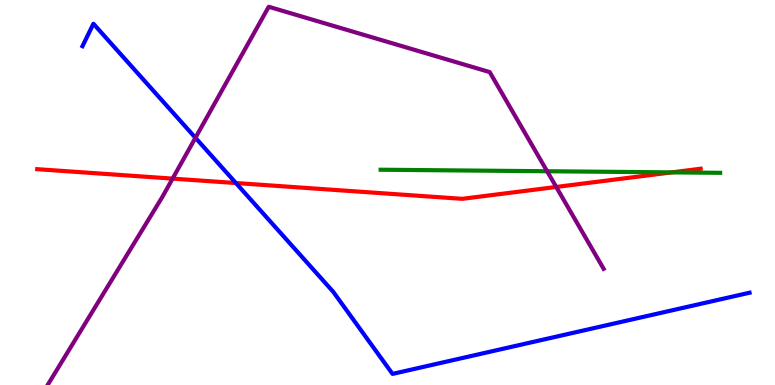[{'lines': ['blue', 'red'], 'intersections': [{'x': 3.04, 'y': 5.25}]}, {'lines': ['green', 'red'], 'intersections': [{'x': 8.67, 'y': 5.52}]}, {'lines': ['purple', 'red'], 'intersections': [{'x': 2.23, 'y': 5.36}, {'x': 7.18, 'y': 5.14}]}, {'lines': ['blue', 'green'], 'intersections': []}, {'lines': ['blue', 'purple'], 'intersections': [{'x': 2.52, 'y': 6.42}]}, {'lines': ['green', 'purple'], 'intersections': [{'x': 7.06, 'y': 5.55}]}]